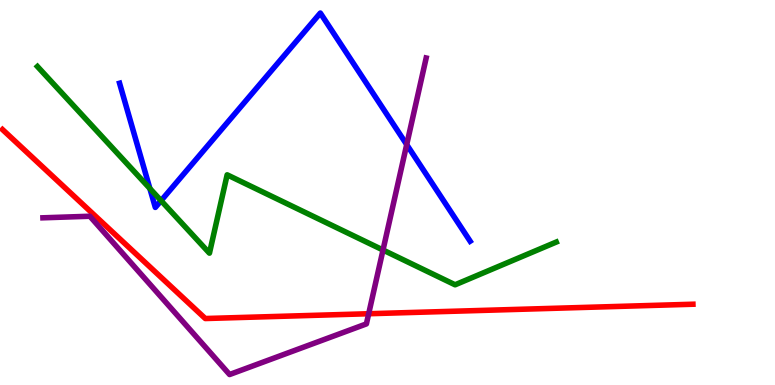[{'lines': ['blue', 'red'], 'intersections': []}, {'lines': ['green', 'red'], 'intersections': []}, {'lines': ['purple', 'red'], 'intersections': [{'x': 4.76, 'y': 1.85}]}, {'lines': ['blue', 'green'], 'intersections': [{'x': 1.93, 'y': 5.1}, {'x': 2.08, 'y': 4.79}]}, {'lines': ['blue', 'purple'], 'intersections': [{'x': 5.25, 'y': 6.24}]}, {'lines': ['green', 'purple'], 'intersections': [{'x': 4.94, 'y': 3.51}]}]